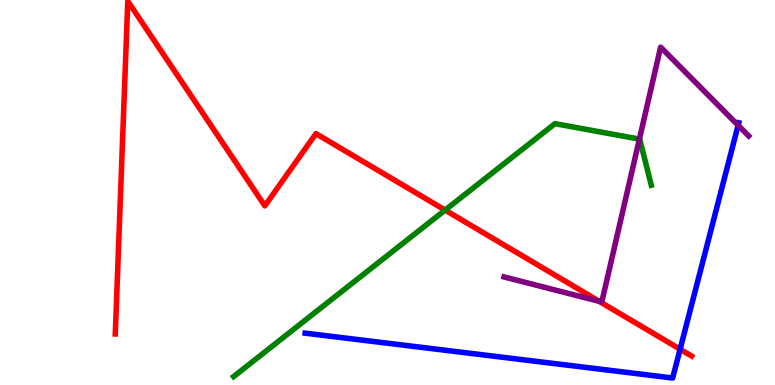[{'lines': ['blue', 'red'], 'intersections': [{'x': 8.78, 'y': 0.929}]}, {'lines': ['green', 'red'], 'intersections': [{'x': 5.74, 'y': 4.54}]}, {'lines': ['purple', 'red'], 'intersections': [{'x': 7.73, 'y': 2.17}]}, {'lines': ['blue', 'green'], 'intersections': []}, {'lines': ['blue', 'purple'], 'intersections': [{'x': 9.52, 'y': 6.75}]}, {'lines': ['green', 'purple'], 'intersections': [{'x': 8.25, 'y': 6.39}]}]